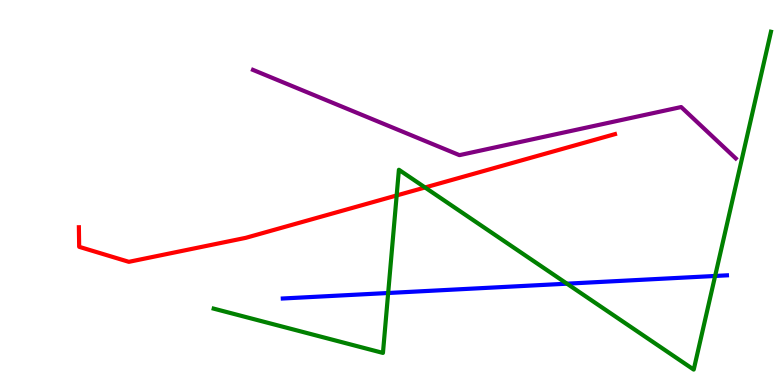[{'lines': ['blue', 'red'], 'intersections': []}, {'lines': ['green', 'red'], 'intersections': [{'x': 5.12, 'y': 4.92}, {'x': 5.48, 'y': 5.13}]}, {'lines': ['purple', 'red'], 'intersections': []}, {'lines': ['blue', 'green'], 'intersections': [{'x': 5.01, 'y': 2.39}, {'x': 7.32, 'y': 2.63}, {'x': 9.23, 'y': 2.83}]}, {'lines': ['blue', 'purple'], 'intersections': []}, {'lines': ['green', 'purple'], 'intersections': []}]